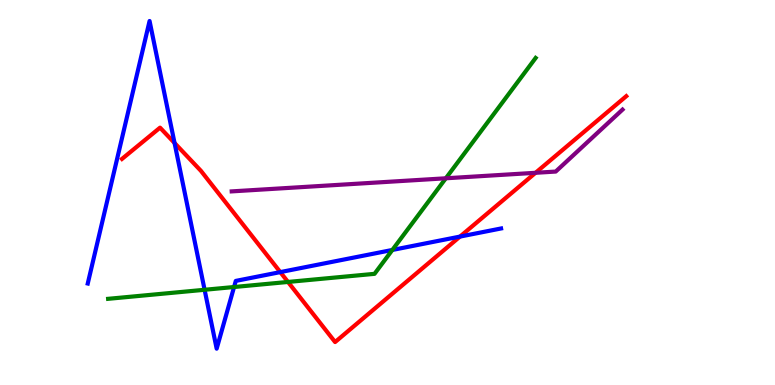[{'lines': ['blue', 'red'], 'intersections': [{'x': 2.25, 'y': 6.29}, {'x': 3.62, 'y': 2.93}, {'x': 5.94, 'y': 3.85}]}, {'lines': ['green', 'red'], 'intersections': [{'x': 3.72, 'y': 2.68}]}, {'lines': ['purple', 'red'], 'intersections': [{'x': 6.91, 'y': 5.51}]}, {'lines': ['blue', 'green'], 'intersections': [{'x': 2.64, 'y': 2.47}, {'x': 3.02, 'y': 2.55}, {'x': 5.06, 'y': 3.51}]}, {'lines': ['blue', 'purple'], 'intersections': []}, {'lines': ['green', 'purple'], 'intersections': [{'x': 5.75, 'y': 5.37}]}]